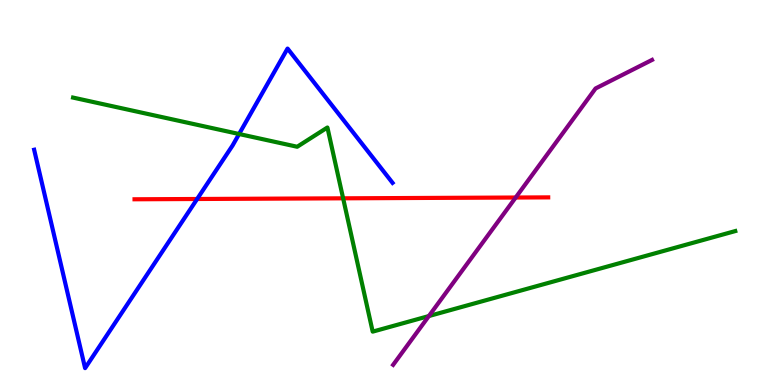[{'lines': ['blue', 'red'], 'intersections': [{'x': 2.54, 'y': 4.83}]}, {'lines': ['green', 'red'], 'intersections': [{'x': 4.43, 'y': 4.85}]}, {'lines': ['purple', 'red'], 'intersections': [{'x': 6.65, 'y': 4.87}]}, {'lines': ['blue', 'green'], 'intersections': [{'x': 3.09, 'y': 6.52}]}, {'lines': ['blue', 'purple'], 'intersections': []}, {'lines': ['green', 'purple'], 'intersections': [{'x': 5.53, 'y': 1.79}]}]